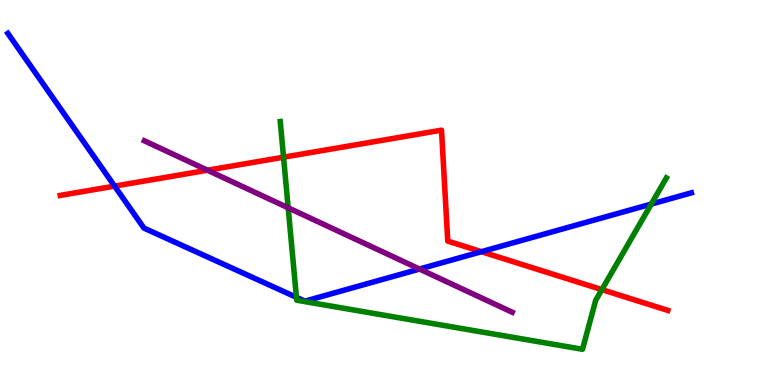[{'lines': ['blue', 'red'], 'intersections': [{'x': 1.48, 'y': 5.17}, {'x': 6.21, 'y': 3.46}]}, {'lines': ['green', 'red'], 'intersections': [{'x': 3.66, 'y': 5.92}, {'x': 7.77, 'y': 2.48}]}, {'lines': ['purple', 'red'], 'intersections': [{'x': 2.68, 'y': 5.58}]}, {'lines': ['blue', 'green'], 'intersections': [{'x': 3.82, 'y': 2.28}, {'x': 8.4, 'y': 4.7}]}, {'lines': ['blue', 'purple'], 'intersections': [{'x': 5.41, 'y': 3.01}]}, {'lines': ['green', 'purple'], 'intersections': [{'x': 3.72, 'y': 4.6}]}]